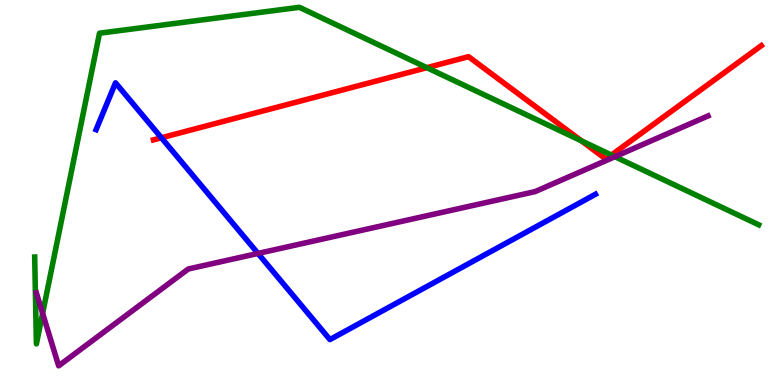[{'lines': ['blue', 'red'], 'intersections': [{'x': 2.08, 'y': 6.42}]}, {'lines': ['green', 'red'], 'intersections': [{'x': 5.51, 'y': 8.24}, {'x': 7.5, 'y': 6.34}, {'x': 7.89, 'y': 5.97}]}, {'lines': ['purple', 'red'], 'intersections': []}, {'lines': ['blue', 'green'], 'intersections': []}, {'lines': ['blue', 'purple'], 'intersections': [{'x': 3.33, 'y': 3.42}]}, {'lines': ['green', 'purple'], 'intersections': [{'x': 0.55, 'y': 1.86}, {'x': 7.93, 'y': 5.93}]}]